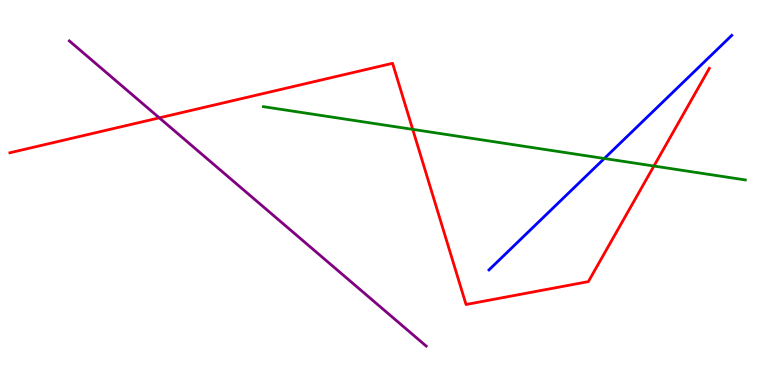[{'lines': ['blue', 'red'], 'intersections': []}, {'lines': ['green', 'red'], 'intersections': [{'x': 5.33, 'y': 6.64}, {'x': 8.44, 'y': 5.69}]}, {'lines': ['purple', 'red'], 'intersections': [{'x': 2.06, 'y': 6.94}]}, {'lines': ['blue', 'green'], 'intersections': [{'x': 7.8, 'y': 5.88}]}, {'lines': ['blue', 'purple'], 'intersections': []}, {'lines': ['green', 'purple'], 'intersections': []}]